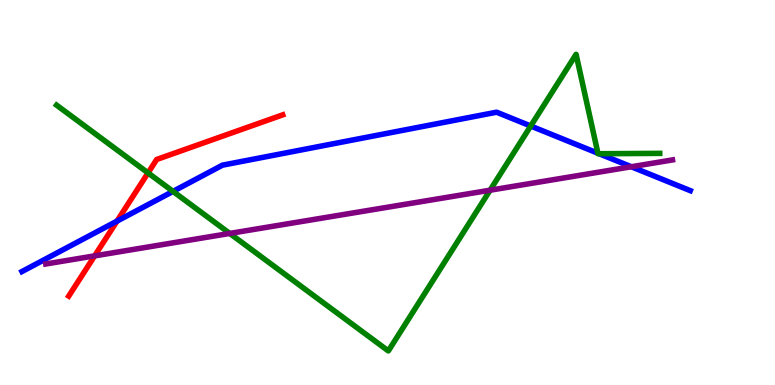[{'lines': ['blue', 'red'], 'intersections': [{'x': 1.51, 'y': 4.26}]}, {'lines': ['green', 'red'], 'intersections': [{'x': 1.91, 'y': 5.51}]}, {'lines': ['purple', 'red'], 'intersections': [{'x': 1.22, 'y': 3.35}]}, {'lines': ['blue', 'green'], 'intersections': [{'x': 2.23, 'y': 5.03}, {'x': 6.85, 'y': 6.73}, {'x': 7.72, 'y': 6.02}, {'x': 7.73, 'y': 6.01}]}, {'lines': ['blue', 'purple'], 'intersections': [{'x': 8.15, 'y': 5.67}]}, {'lines': ['green', 'purple'], 'intersections': [{'x': 2.96, 'y': 3.94}, {'x': 6.32, 'y': 5.06}]}]